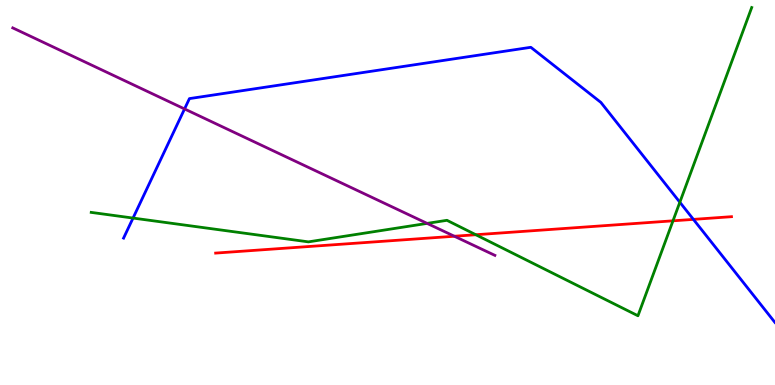[{'lines': ['blue', 'red'], 'intersections': [{'x': 8.95, 'y': 4.3}]}, {'lines': ['green', 'red'], 'intersections': [{'x': 6.14, 'y': 3.9}, {'x': 8.68, 'y': 4.26}]}, {'lines': ['purple', 'red'], 'intersections': [{'x': 5.86, 'y': 3.86}]}, {'lines': ['blue', 'green'], 'intersections': [{'x': 1.72, 'y': 4.34}, {'x': 8.77, 'y': 4.75}]}, {'lines': ['blue', 'purple'], 'intersections': [{'x': 2.38, 'y': 7.17}]}, {'lines': ['green', 'purple'], 'intersections': [{'x': 5.51, 'y': 4.2}]}]